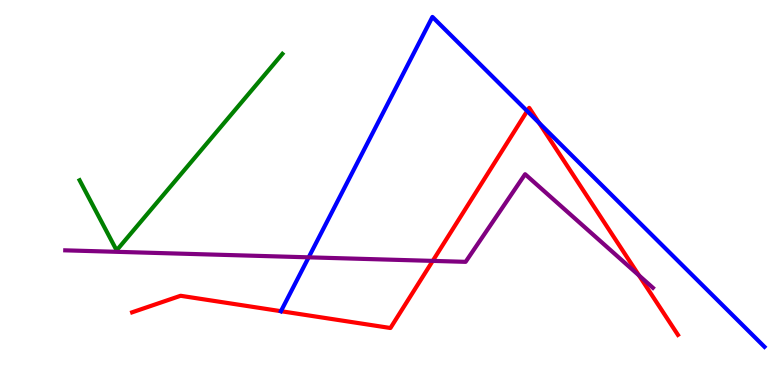[{'lines': ['blue', 'red'], 'intersections': [{'x': 3.63, 'y': 1.92}, {'x': 6.8, 'y': 7.12}, {'x': 6.96, 'y': 6.81}]}, {'lines': ['green', 'red'], 'intersections': []}, {'lines': ['purple', 'red'], 'intersections': [{'x': 5.58, 'y': 3.22}, {'x': 8.25, 'y': 2.85}]}, {'lines': ['blue', 'green'], 'intersections': []}, {'lines': ['blue', 'purple'], 'intersections': [{'x': 3.98, 'y': 3.32}]}, {'lines': ['green', 'purple'], 'intersections': []}]